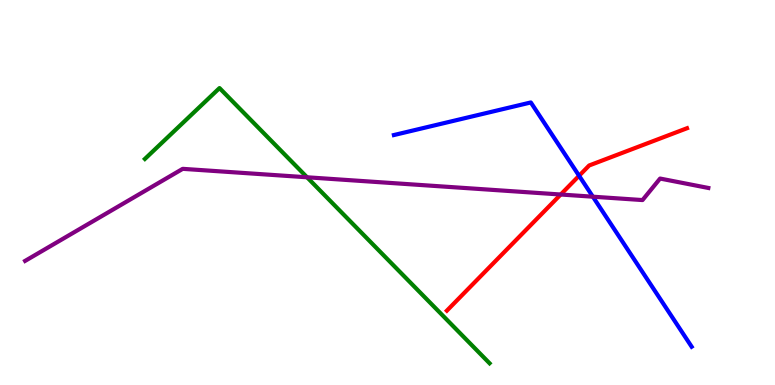[{'lines': ['blue', 'red'], 'intersections': [{'x': 7.47, 'y': 5.43}]}, {'lines': ['green', 'red'], 'intersections': []}, {'lines': ['purple', 'red'], 'intersections': [{'x': 7.23, 'y': 4.95}]}, {'lines': ['blue', 'green'], 'intersections': []}, {'lines': ['blue', 'purple'], 'intersections': [{'x': 7.65, 'y': 4.89}]}, {'lines': ['green', 'purple'], 'intersections': [{'x': 3.96, 'y': 5.4}]}]